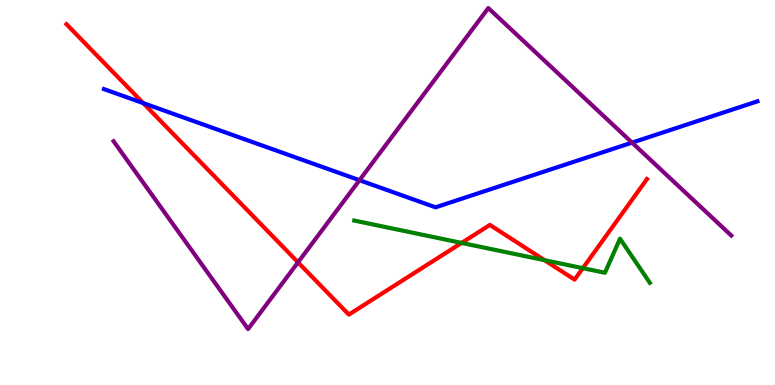[{'lines': ['blue', 'red'], 'intersections': [{'x': 1.85, 'y': 7.32}]}, {'lines': ['green', 'red'], 'intersections': [{'x': 5.96, 'y': 3.69}, {'x': 7.03, 'y': 3.24}, {'x': 7.52, 'y': 3.03}]}, {'lines': ['purple', 'red'], 'intersections': [{'x': 3.85, 'y': 3.19}]}, {'lines': ['blue', 'green'], 'intersections': []}, {'lines': ['blue', 'purple'], 'intersections': [{'x': 4.64, 'y': 5.32}, {'x': 8.16, 'y': 6.3}]}, {'lines': ['green', 'purple'], 'intersections': []}]